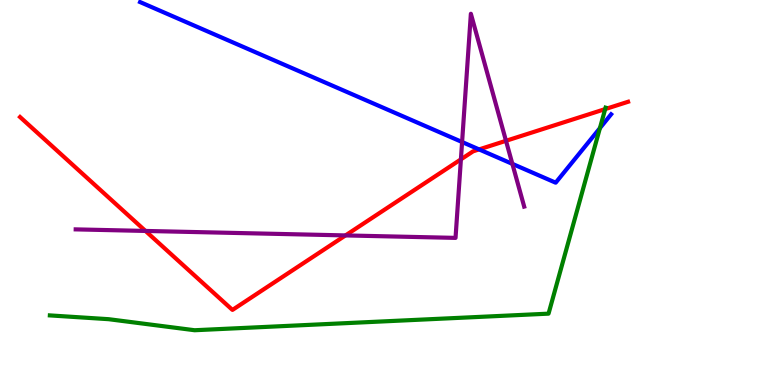[{'lines': ['blue', 'red'], 'intersections': [{'x': 6.18, 'y': 6.12}]}, {'lines': ['green', 'red'], 'intersections': [{'x': 7.81, 'y': 7.17}]}, {'lines': ['purple', 'red'], 'intersections': [{'x': 1.88, 'y': 4.0}, {'x': 4.46, 'y': 3.89}, {'x': 5.95, 'y': 5.86}, {'x': 6.53, 'y': 6.34}]}, {'lines': ['blue', 'green'], 'intersections': [{'x': 7.74, 'y': 6.67}]}, {'lines': ['blue', 'purple'], 'intersections': [{'x': 5.96, 'y': 6.31}, {'x': 6.61, 'y': 5.74}]}, {'lines': ['green', 'purple'], 'intersections': []}]